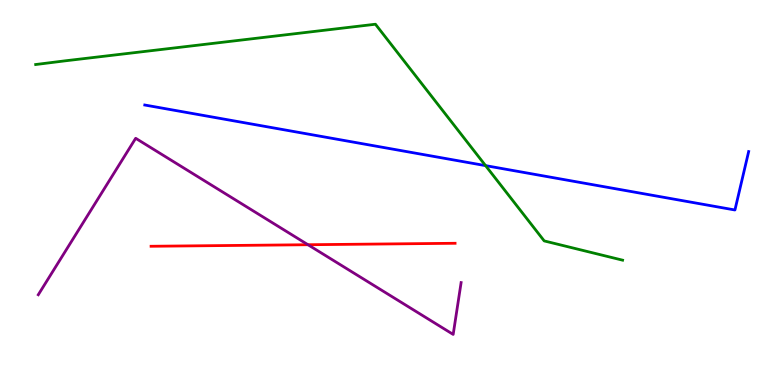[{'lines': ['blue', 'red'], 'intersections': []}, {'lines': ['green', 'red'], 'intersections': []}, {'lines': ['purple', 'red'], 'intersections': [{'x': 3.97, 'y': 3.64}]}, {'lines': ['blue', 'green'], 'intersections': [{'x': 6.27, 'y': 5.7}]}, {'lines': ['blue', 'purple'], 'intersections': []}, {'lines': ['green', 'purple'], 'intersections': []}]